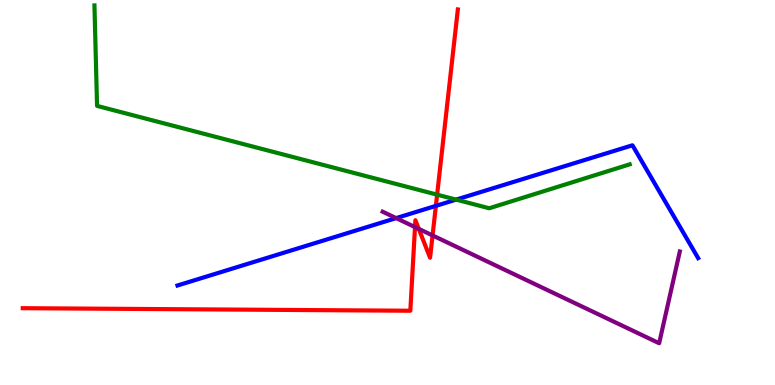[{'lines': ['blue', 'red'], 'intersections': [{'x': 5.62, 'y': 4.65}]}, {'lines': ['green', 'red'], 'intersections': [{'x': 5.64, 'y': 4.94}]}, {'lines': ['purple', 'red'], 'intersections': [{'x': 5.35, 'y': 4.1}, {'x': 5.4, 'y': 4.05}, {'x': 5.58, 'y': 3.88}]}, {'lines': ['blue', 'green'], 'intersections': [{'x': 5.89, 'y': 4.81}]}, {'lines': ['blue', 'purple'], 'intersections': [{'x': 5.11, 'y': 4.33}]}, {'lines': ['green', 'purple'], 'intersections': []}]